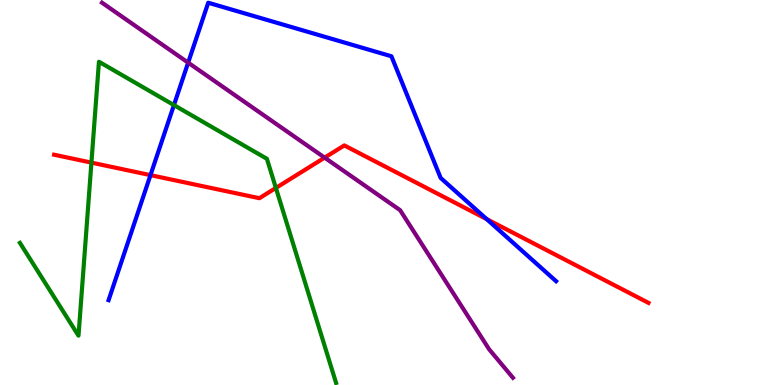[{'lines': ['blue', 'red'], 'intersections': [{'x': 1.94, 'y': 5.45}, {'x': 6.28, 'y': 4.31}]}, {'lines': ['green', 'red'], 'intersections': [{'x': 1.18, 'y': 5.78}, {'x': 3.56, 'y': 5.12}]}, {'lines': ['purple', 'red'], 'intersections': [{'x': 4.19, 'y': 5.91}]}, {'lines': ['blue', 'green'], 'intersections': [{'x': 2.24, 'y': 7.27}]}, {'lines': ['blue', 'purple'], 'intersections': [{'x': 2.43, 'y': 8.37}]}, {'lines': ['green', 'purple'], 'intersections': []}]